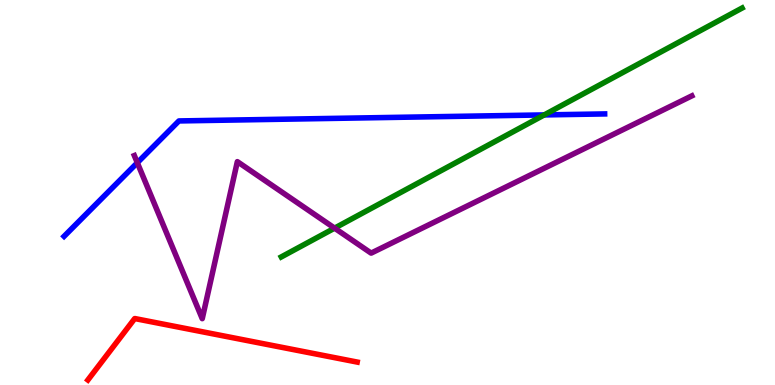[{'lines': ['blue', 'red'], 'intersections': []}, {'lines': ['green', 'red'], 'intersections': []}, {'lines': ['purple', 'red'], 'intersections': []}, {'lines': ['blue', 'green'], 'intersections': [{'x': 7.02, 'y': 7.02}]}, {'lines': ['blue', 'purple'], 'intersections': [{'x': 1.77, 'y': 5.77}]}, {'lines': ['green', 'purple'], 'intersections': [{'x': 4.32, 'y': 4.07}]}]